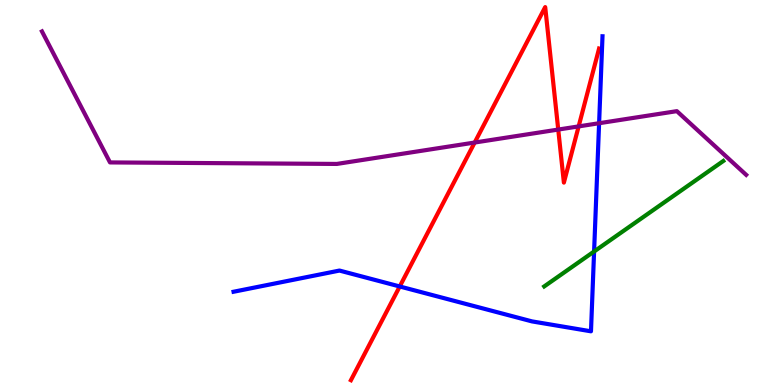[{'lines': ['blue', 'red'], 'intersections': [{'x': 5.16, 'y': 2.56}]}, {'lines': ['green', 'red'], 'intersections': []}, {'lines': ['purple', 'red'], 'intersections': [{'x': 6.12, 'y': 6.3}, {'x': 7.2, 'y': 6.63}, {'x': 7.47, 'y': 6.72}]}, {'lines': ['blue', 'green'], 'intersections': [{'x': 7.67, 'y': 3.47}]}, {'lines': ['blue', 'purple'], 'intersections': [{'x': 7.73, 'y': 6.8}]}, {'lines': ['green', 'purple'], 'intersections': []}]